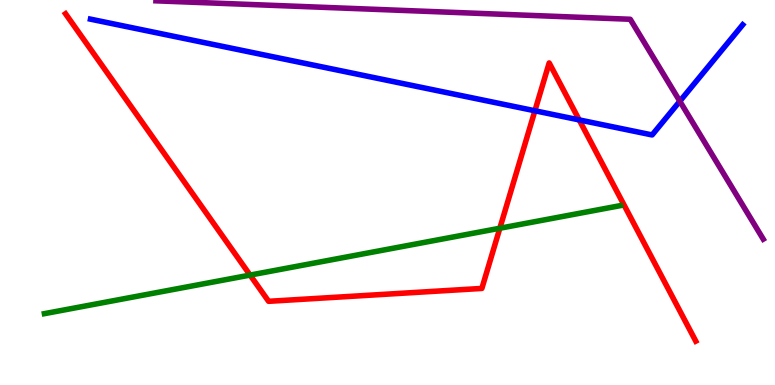[{'lines': ['blue', 'red'], 'intersections': [{'x': 6.9, 'y': 7.12}, {'x': 7.47, 'y': 6.89}]}, {'lines': ['green', 'red'], 'intersections': [{'x': 3.23, 'y': 2.86}, {'x': 6.45, 'y': 4.07}]}, {'lines': ['purple', 'red'], 'intersections': []}, {'lines': ['blue', 'green'], 'intersections': []}, {'lines': ['blue', 'purple'], 'intersections': [{'x': 8.77, 'y': 7.37}]}, {'lines': ['green', 'purple'], 'intersections': []}]